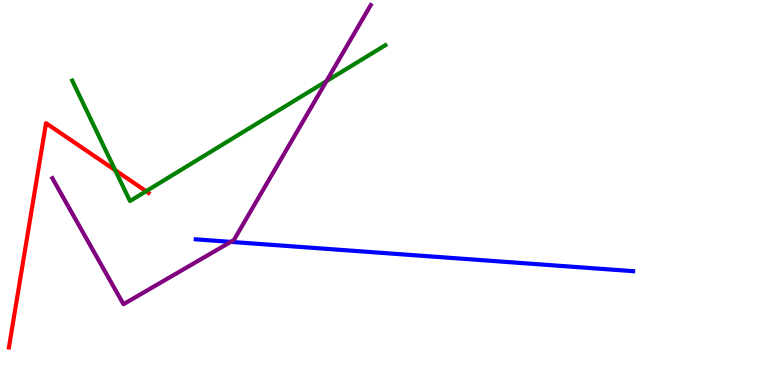[{'lines': ['blue', 'red'], 'intersections': []}, {'lines': ['green', 'red'], 'intersections': [{'x': 1.49, 'y': 5.58}, {'x': 1.89, 'y': 5.03}]}, {'lines': ['purple', 'red'], 'intersections': []}, {'lines': ['blue', 'green'], 'intersections': []}, {'lines': ['blue', 'purple'], 'intersections': [{'x': 2.98, 'y': 3.72}]}, {'lines': ['green', 'purple'], 'intersections': [{'x': 4.21, 'y': 7.89}]}]